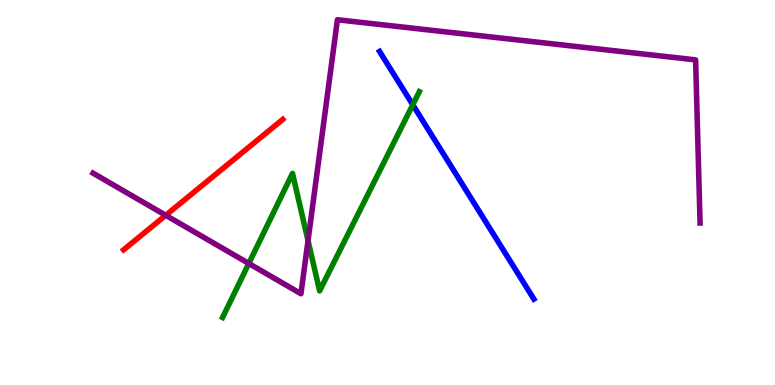[{'lines': ['blue', 'red'], 'intersections': []}, {'lines': ['green', 'red'], 'intersections': []}, {'lines': ['purple', 'red'], 'intersections': [{'x': 2.14, 'y': 4.41}]}, {'lines': ['blue', 'green'], 'intersections': [{'x': 5.33, 'y': 7.28}]}, {'lines': ['blue', 'purple'], 'intersections': []}, {'lines': ['green', 'purple'], 'intersections': [{'x': 3.21, 'y': 3.16}, {'x': 3.97, 'y': 3.75}]}]